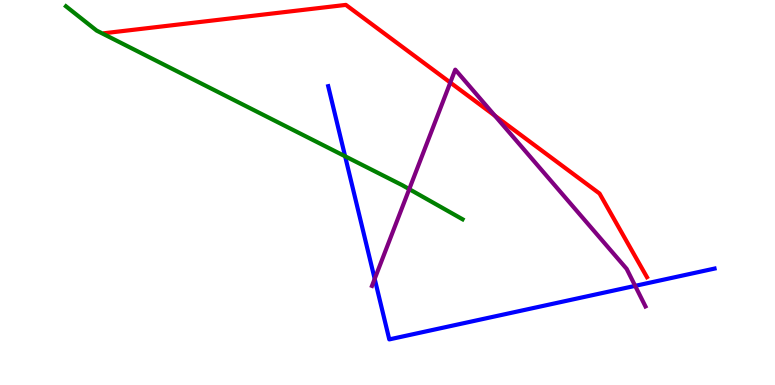[{'lines': ['blue', 'red'], 'intersections': []}, {'lines': ['green', 'red'], 'intersections': []}, {'lines': ['purple', 'red'], 'intersections': [{'x': 5.81, 'y': 7.86}, {'x': 6.39, 'y': 6.99}]}, {'lines': ['blue', 'green'], 'intersections': [{'x': 4.45, 'y': 5.94}]}, {'lines': ['blue', 'purple'], 'intersections': [{'x': 4.83, 'y': 2.76}, {'x': 8.2, 'y': 2.57}]}, {'lines': ['green', 'purple'], 'intersections': [{'x': 5.28, 'y': 5.09}]}]